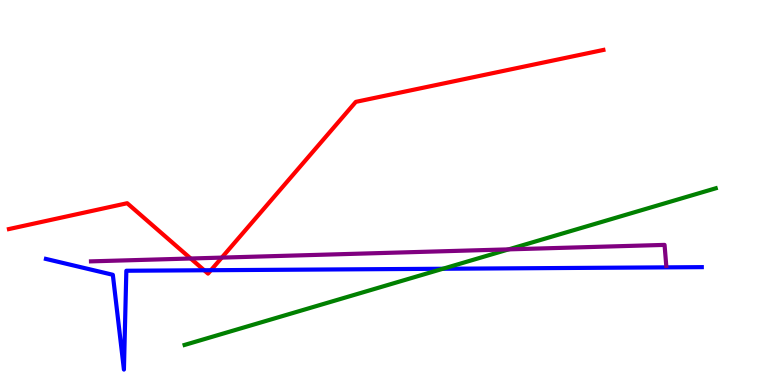[{'lines': ['blue', 'red'], 'intersections': [{'x': 2.63, 'y': 2.98}, {'x': 2.72, 'y': 2.98}]}, {'lines': ['green', 'red'], 'intersections': []}, {'lines': ['purple', 'red'], 'intersections': [{'x': 2.46, 'y': 3.29}, {'x': 2.86, 'y': 3.31}]}, {'lines': ['blue', 'green'], 'intersections': [{'x': 5.71, 'y': 3.02}]}, {'lines': ['blue', 'purple'], 'intersections': []}, {'lines': ['green', 'purple'], 'intersections': [{'x': 6.56, 'y': 3.52}]}]